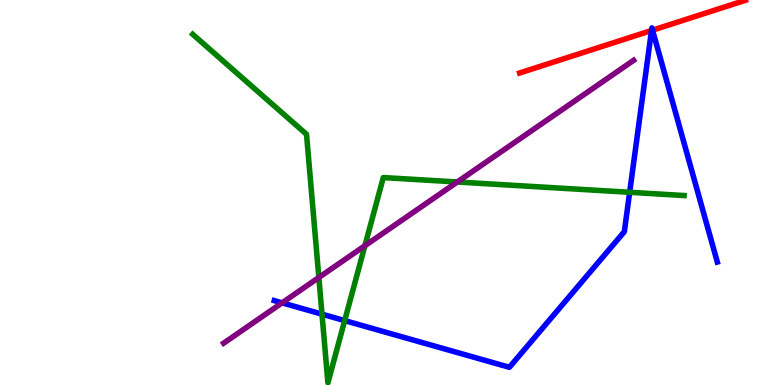[{'lines': ['blue', 'red'], 'intersections': [{'x': 8.41, 'y': 9.21}, {'x': 8.42, 'y': 9.22}]}, {'lines': ['green', 'red'], 'intersections': []}, {'lines': ['purple', 'red'], 'intersections': []}, {'lines': ['blue', 'green'], 'intersections': [{'x': 4.15, 'y': 1.84}, {'x': 4.45, 'y': 1.67}, {'x': 8.12, 'y': 5.01}]}, {'lines': ['blue', 'purple'], 'intersections': [{'x': 3.64, 'y': 2.13}]}, {'lines': ['green', 'purple'], 'intersections': [{'x': 4.11, 'y': 2.79}, {'x': 4.71, 'y': 3.62}, {'x': 5.9, 'y': 5.27}]}]